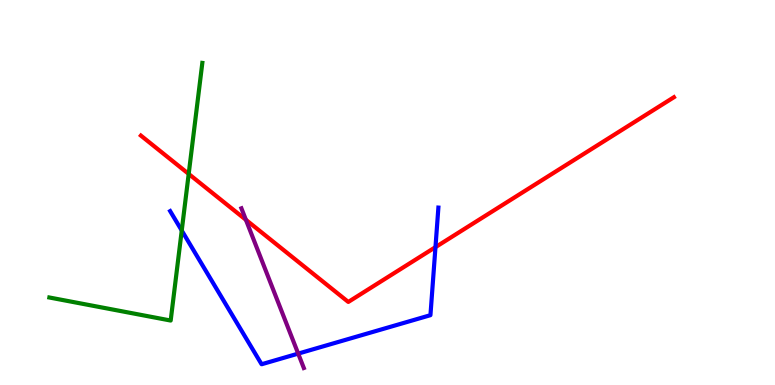[{'lines': ['blue', 'red'], 'intersections': [{'x': 5.62, 'y': 3.58}]}, {'lines': ['green', 'red'], 'intersections': [{'x': 2.43, 'y': 5.48}]}, {'lines': ['purple', 'red'], 'intersections': [{'x': 3.17, 'y': 4.29}]}, {'lines': ['blue', 'green'], 'intersections': [{'x': 2.35, 'y': 4.01}]}, {'lines': ['blue', 'purple'], 'intersections': [{'x': 3.85, 'y': 0.815}]}, {'lines': ['green', 'purple'], 'intersections': []}]